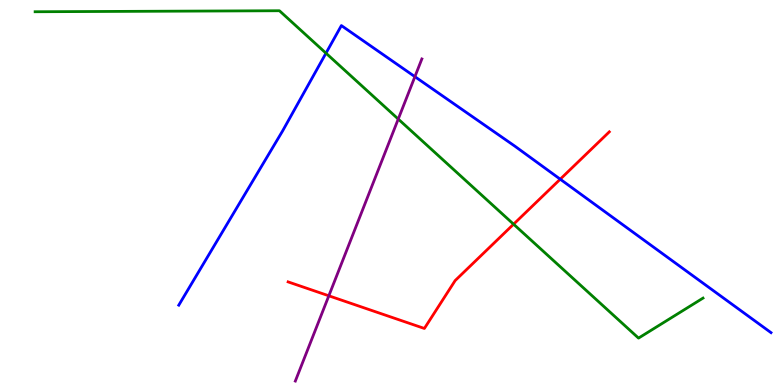[{'lines': ['blue', 'red'], 'intersections': [{'x': 7.23, 'y': 5.35}]}, {'lines': ['green', 'red'], 'intersections': [{'x': 6.63, 'y': 4.18}]}, {'lines': ['purple', 'red'], 'intersections': [{'x': 4.24, 'y': 2.32}]}, {'lines': ['blue', 'green'], 'intersections': [{'x': 4.21, 'y': 8.62}]}, {'lines': ['blue', 'purple'], 'intersections': [{'x': 5.35, 'y': 8.01}]}, {'lines': ['green', 'purple'], 'intersections': [{'x': 5.14, 'y': 6.91}]}]